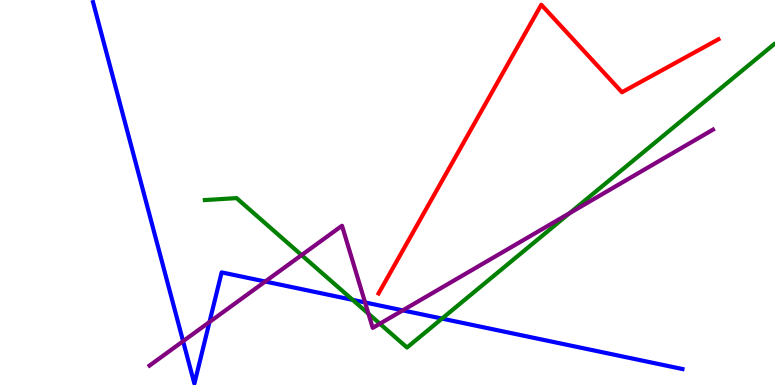[{'lines': ['blue', 'red'], 'intersections': []}, {'lines': ['green', 'red'], 'intersections': []}, {'lines': ['purple', 'red'], 'intersections': []}, {'lines': ['blue', 'green'], 'intersections': [{'x': 4.55, 'y': 2.21}, {'x': 5.7, 'y': 1.72}]}, {'lines': ['blue', 'purple'], 'intersections': [{'x': 2.36, 'y': 1.14}, {'x': 2.7, 'y': 1.64}, {'x': 3.42, 'y': 2.69}, {'x': 4.71, 'y': 2.14}, {'x': 5.2, 'y': 1.94}]}, {'lines': ['green', 'purple'], 'intersections': [{'x': 3.89, 'y': 3.37}, {'x': 4.75, 'y': 1.85}, {'x': 4.9, 'y': 1.59}, {'x': 7.35, 'y': 4.46}]}]